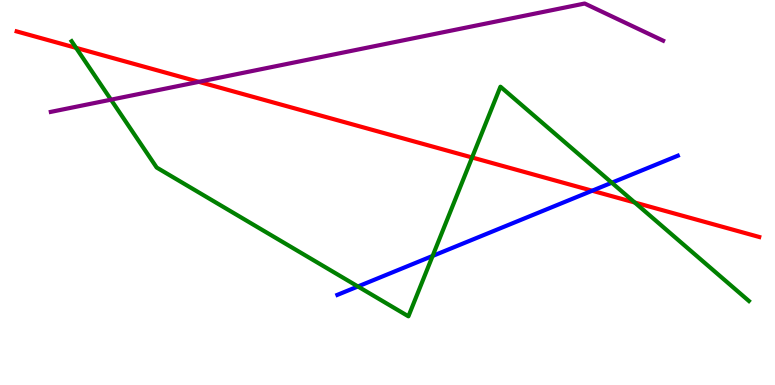[{'lines': ['blue', 'red'], 'intersections': [{'x': 7.64, 'y': 5.05}]}, {'lines': ['green', 'red'], 'intersections': [{'x': 0.981, 'y': 8.76}, {'x': 6.09, 'y': 5.91}, {'x': 8.19, 'y': 4.74}]}, {'lines': ['purple', 'red'], 'intersections': [{'x': 2.57, 'y': 7.87}]}, {'lines': ['blue', 'green'], 'intersections': [{'x': 4.62, 'y': 2.56}, {'x': 5.58, 'y': 3.35}, {'x': 7.89, 'y': 5.25}]}, {'lines': ['blue', 'purple'], 'intersections': []}, {'lines': ['green', 'purple'], 'intersections': [{'x': 1.43, 'y': 7.41}]}]